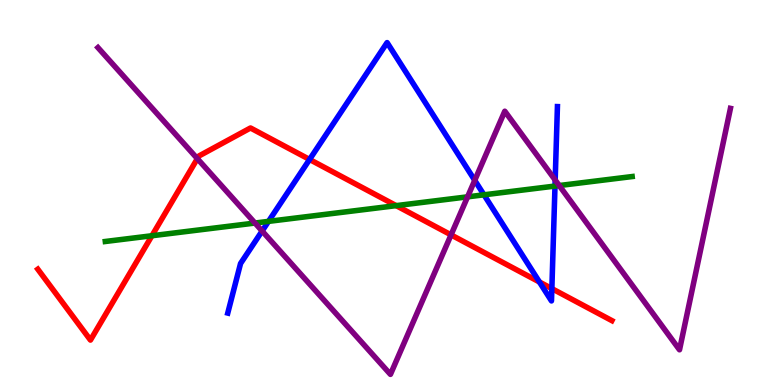[{'lines': ['blue', 'red'], 'intersections': [{'x': 3.99, 'y': 5.86}, {'x': 6.96, 'y': 2.68}, {'x': 7.12, 'y': 2.5}]}, {'lines': ['green', 'red'], 'intersections': [{'x': 1.96, 'y': 3.88}, {'x': 5.11, 'y': 4.66}]}, {'lines': ['purple', 'red'], 'intersections': [{'x': 2.55, 'y': 5.88}, {'x': 5.82, 'y': 3.9}]}, {'lines': ['blue', 'green'], 'intersections': [{'x': 3.46, 'y': 4.25}, {'x': 6.24, 'y': 4.94}, {'x': 7.16, 'y': 5.17}]}, {'lines': ['blue', 'purple'], 'intersections': [{'x': 3.38, 'y': 4.0}, {'x': 6.13, 'y': 5.32}, {'x': 7.16, 'y': 5.32}]}, {'lines': ['green', 'purple'], 'intersections': [{'x': 3.29, 'y': 4.21}, {'x': 6.03, 'y': 4.89}, {'x': 7.22, 'y': 5.18}]}]